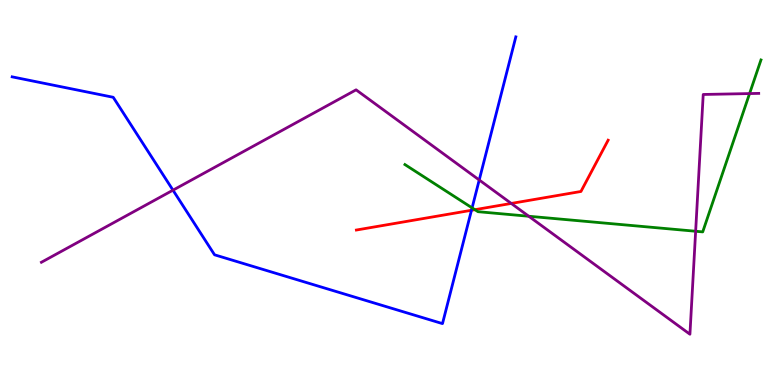[{'lines': ['blue', 'red'], 'intersections': [{'x': 6.08, 'y': 4.54}]}, {'lines': ['green', 'red'], 'intersections': [{'x': 6.13, 'y': 4.55}]}, {'lines': ['purple', 'red'], 'intersections': [{'x': 6.6, 'y': 4.72}]}, {'lines': ['blue', 'green'], 'intersections': [{'x': 6.09, 'y': 4.6}]}, {'lines': ['blue', 'purple'], 'intersections': [{'x': 2.23, 'y': 5.06}, {'x': 6.18, 'y': 5.33}]}, {'lines': ['green', 'purple'], 'intersections': [{'x': 6.82, 'y': 4.38}, {'x': 8.98, 'y': 3.99}, {'x': 9.67, 'y': 7.57}]}]